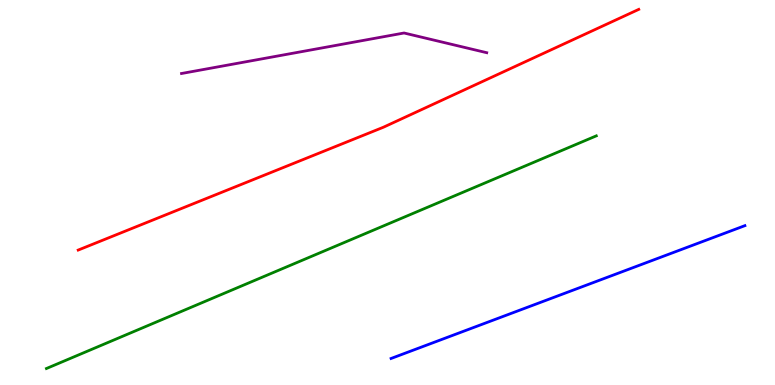[{'lines': ['blue', 'red'], 'intersections': []}, {'lines': ['green', 'red'], 'intersections': []}, {'lines': ['purple', 'red'], 'intersections': []}, {'lines': ['blue', 'green'], 'intersections': []}, {'lines': ['blue', 'purple'], 'intersections': []}, {'lines': ['green', 'purple'], 'intersections': []}]